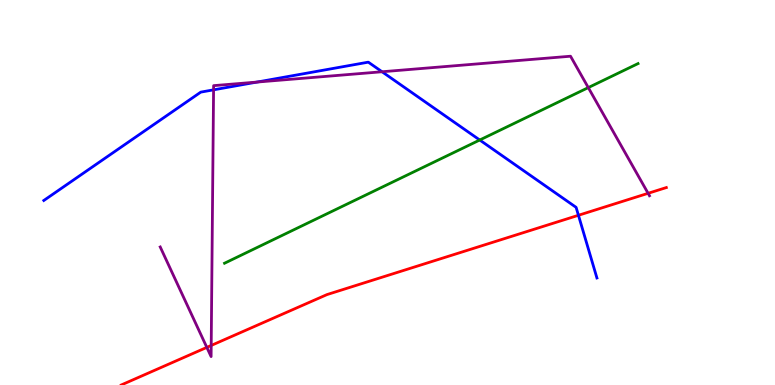[{'lines': ['blue', 'red'], 'intersections': [{'x': 7.46, 'y': 4.41}]}, {'lines': ['green', 'red'], 'intersections': []}, {'lines': ['purple', 'red'], 'intersections': [{'x': 2.67, 'y': 0.977}, {'x': 2.73, 'y': 1.03}, {'x': 8.36, 'y': 4.98}]}, {'lines': ['blue', 'green'], 'intersections': [{'x': 6.19, 'y': 6.36}]}, {'lines': ['blue', 'purple'], 'intersections': [{'x': 2.76, 'y': 7.67}, {'x': 3.32, 'y': 7.87}, {'x': 4.93, 'y': 8.14}]}, {'lines': ['green', 'purple'], 'intersections': [{'x': 7.59, 'y': 7.72}]}]